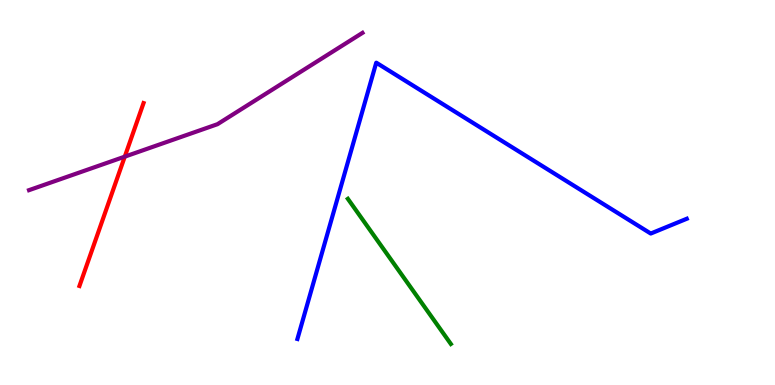[{'lines': ['blue', 'red'], 'intersections': []}, {'lines': ['green', 'red'], 'intersections': []}, {'lines': ['purple', 'red'], 'intersections': [{'x': 1.61, 'y': 5.93}]}, {'lines': ['blue', 'green'], 'intersections': []}, {'lines': ['blue', 'purple'], 'intersections': []}, {'lines': ['green', 'purple'], 'intersections': []}]